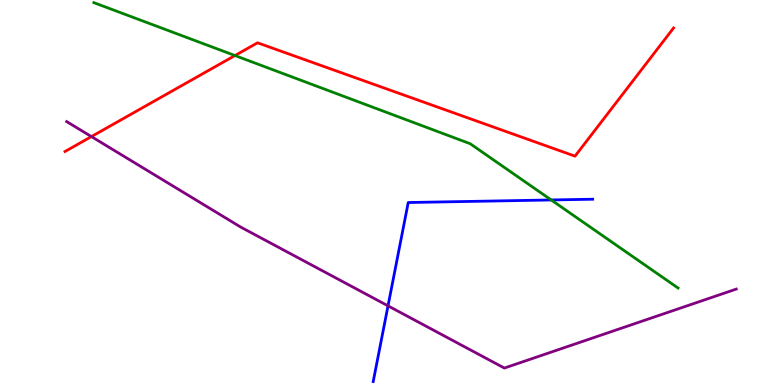[{'lines': ['blue', 'red'], 'intersections': []}, {'lines': ['green', 'red'], 'intersections': [{'x': 3.03, 'y': 8.56}]}, {'lines': ['purple', 'red'], 'intersections': [{'x': 1.18, 'y': 6.45}]}, {'lines': ['blue', 'green'], 'intersections': [{'x': 7.11, 'y': 4.81}]}, {'lines': ['blue', 'purple'], 'intersections': [{'x': 5.01, 'y': 2.06}]}, {'lines': ['green', 'purple'], 'intersections': []}]